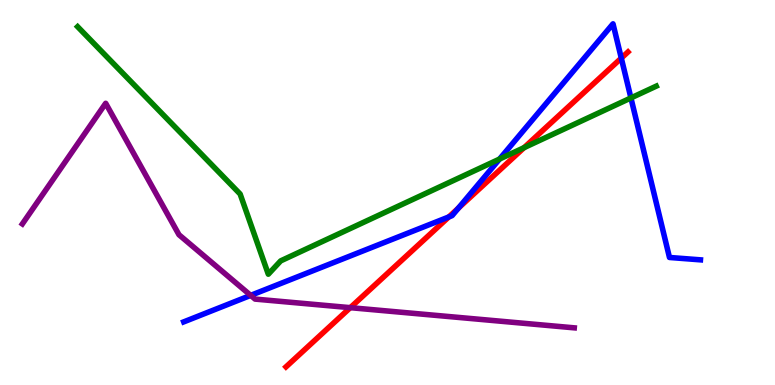[{'lines': ['blue', 'red'], 'intersections': [{'x': 5.79, 'y': 4.37}, {'x': 5.91, 'y': 4.59}, {'x': 8.02, 'y': 8.49}]}, {'lines': ['green', 'red'], 'intersections': [{'x': 6.76, 'y': 6.17}]}, {'lines': ['purple', 'red'], 'intersections': [{'x': 4.52, 'y': 2.01}]}, {'lines': ['blue', 'green'], 'intersections': [{'x': 6.45, 'y': 5.87}, {'x': 8.14, 'y': 7.46}]}, {'lines': ['blue', 'purple'], 'intersections': [{'x': 3.23, 'y': 2.33}]}, {'lines': ['green', 'purple'], 'intersections': []}]